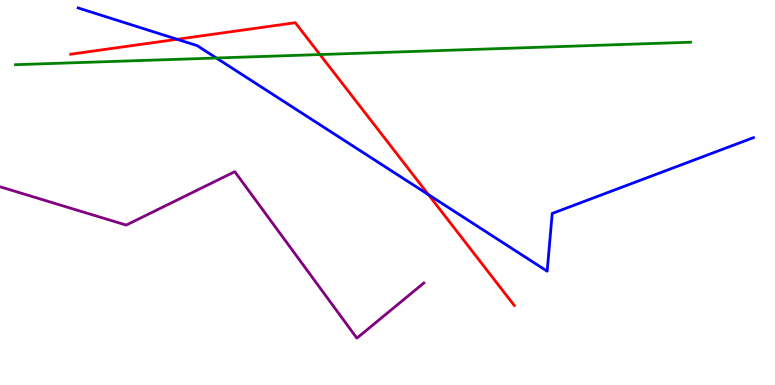[{'lines': ['blue', 'red'], 'intersections': [{'x': 2.29, 'y': 8.98}, {'x': 5.53, 'y': 4.94}]}, {'lines': ['green', 'red'], 'intersections': [{'x': 4.13, 'y': 8.58}]}, {'lines': ['purple', 'red'], 'intersections': []}, {'lines': ['blue', 'green'], 'intersections': [{'x': 2.79, 'y': 8.49}]}, {'lines': ['blue', 'purple'], 'intersections': []}, {'lines': ['green', 'purple'], 'intersections': []}]